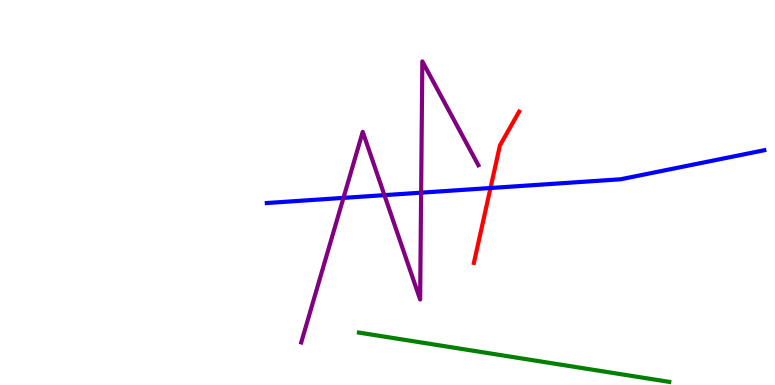[{'lines': ['blue', 'red'], 'intersections': [{'x': 6.33, 'y': 5.12}]}, {'lines': ['green', 'red'], 'intersections': []}, {'lines': ['purple', 'red'], 'intersections': []}, {'lines': ['blue', 'green'], 'intersections': []}, {'lines': ['blue', 'purple'], 'intersections': [{'x': 4.43, 'y': 4.86}, {'x': 4.96, 'y': 4.93}, {'x': 5.43, 'y': 5.0}]}, {'lines': ['green', 'purple'], 'intersections': []}]